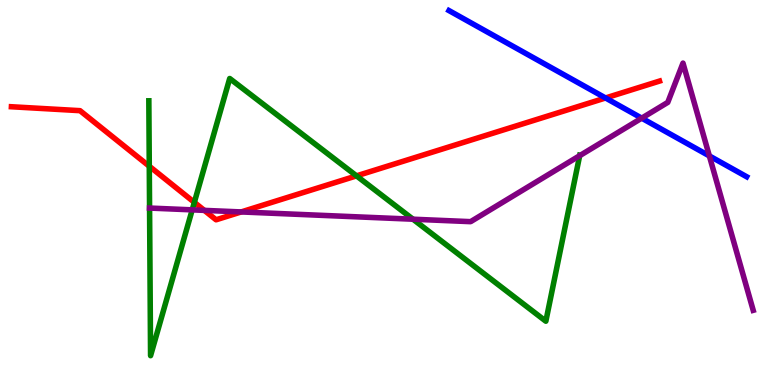[{'lines': ['blue', 'red'], 'intersections': [{'x': 7.81, 'y': 7.46}]}, {'lines': ['green', 'red'], 'intersections': [{'x': 1.93, 'y': 5.68}, {'x': 2.51, 'y': 4.74}, {'x': 4.6, 'y': 5.43}]}, {'lines': ['purple', 'red'], 'intersections': [{'x': 2.64, 'y': 4.54}, {'x': 3.11, 'y': 4.5}]}, {'lines': ['blue', 'green'], 'intersections': []}, {'lines': ['blue', 'purple'], 'intersections': [{'x': 8.28, 'y': 6.93}, {'x': 9.15, 'y': 5.95}]}, {'lines': ['green', 'purple'], 'intersections': [{'x': 1.93, 'y': 4.6}, {'x': 2.48, 'y': 4.55}, {'x': 5.33, 'y': 4.31}, {'x': 7.48, 'y': 5.96}]}]